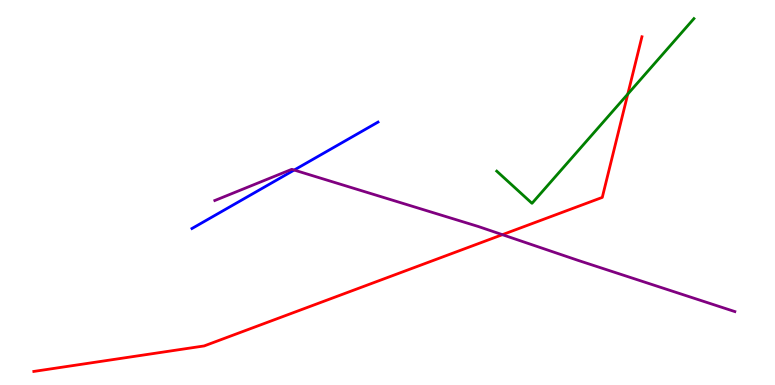[{'lines': ['blue', 'red'], 'intersections': []}, {'lines': ['green', 'red'], 'intersections': [{'x': 8.1, 'y': 7.56}]}, {'lines': ['purple', 'red'], 'intersections': [{'x': 6.48, 'y': 3.9}]}, {'lines': ['blue', 'green'], 'intersections': []}, {'lines': ['blue', 'purple'], 'intersections': [{'x': 3.8, 'y': 5.58}]}, {'lines': ['green', 'purple'], 'intersections': []}]